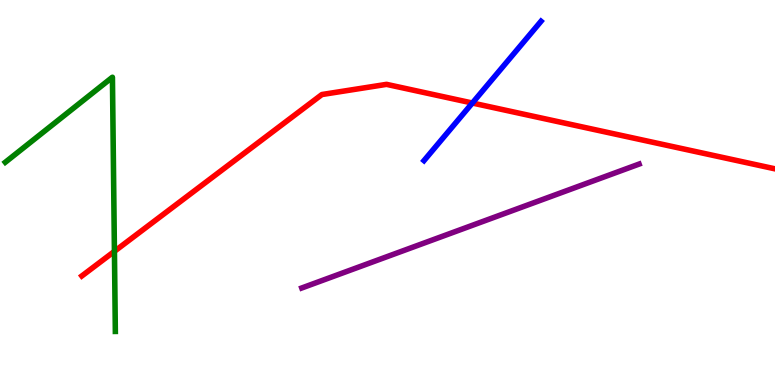[{'lines': ['blue', 'red'], 'intersections': [{'x': 6.1, 'y': 7.32}]}, {'lines': ['green', 'red'], 'intersections': [{'x': 1.48, 'y': 3.47}]}, {'lines': ['purple', 'red'], 'intersections': []}, {'lines': ['blue', 'green'], 'intersections': []}, {'lines': ['blue', 'purple'], 'intersections': []}, {'lines': ['green', 'purple'], 'intersections': []}]